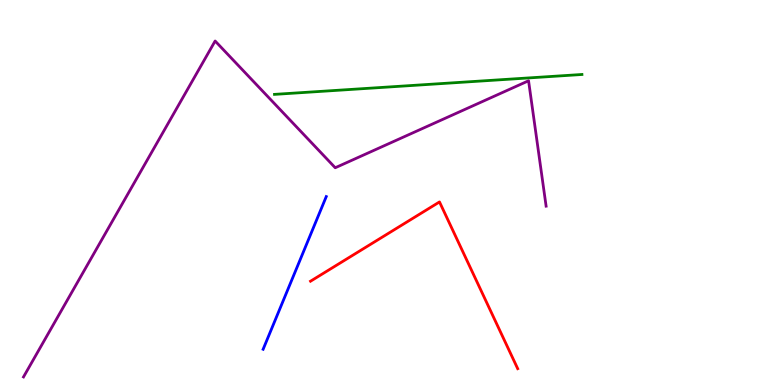[{'lines': ['blue', 'red'], 'intersections': []}, {'lines': ['green', 'red'], 'intersections': []}, {'lines': ['purple', 'red'], 'intersections': []}, {'lines': ['blue', 'green'], 'intersections': []}, {'lines': ['blue', 'purple'], 'intersections': []}, {'lines': ['green', 'purple'], 'intersections': []}]